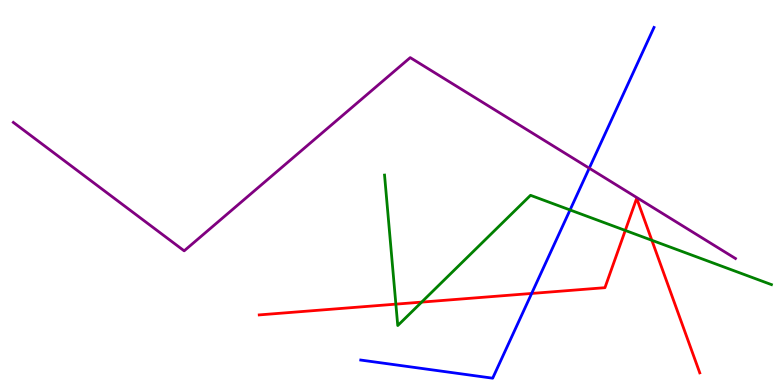[{'lines': ['blue', 'red'], 'intersections': [{'x': 6.86, 'y': 2.38}]}, {'lines': ['green', 'red'], 'intersections': [{'x': 5.11, 'y': 2.1}, {'x': 5.44, 'y': 2.15}, {'x': 8.07, 'y': 4.01}, {'x': 8.41, 'y': 3.76}]}, {'lines': ['purple', 'red'], 'intersections': []}, {'lines': ['blue', 'green'], 'intersections': [{'x': 7.36, 'y': 4.55}]}, {'lines': ['blue', 'purple'], 'intersections': [{'x': 7.6, 'y': 5.63}]}, {'lines': ['green', 'purple'], 'intersections': []}]